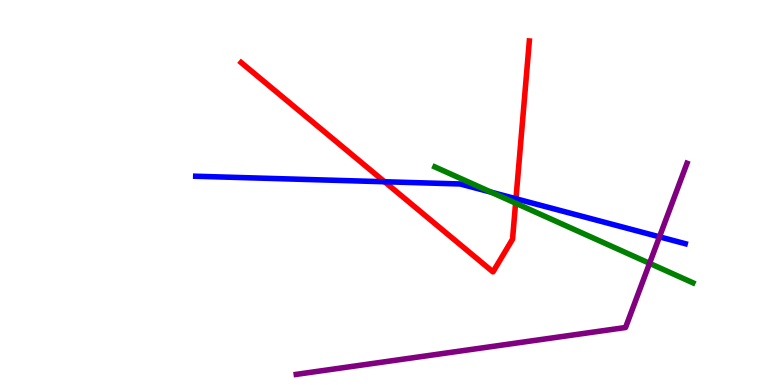[{'lines': ['blue', 'red'], 'intersections': [{'x': 4.96, 'y': 5.28}, {'x': 6.66, 'y': 4.84}]}, {'lines': ['green', 'red'], 'intersections': [{'x': 6.65, 'y': 4.72}]}, {'lines': ['purple', 'red'], 'intersections': []}, {'lines': ['blue', 'green'], 'intersections': [{'x': 6.34, 'y': 5.01}]}, {'lines': ['blue', 'purple'], 'intersections': [{'x': 8.51, 'y': 3.85}]}, {'lines': ['green', 'purple'], 'intersections': [{'x': 8.38, 'y': 3.16}]}]